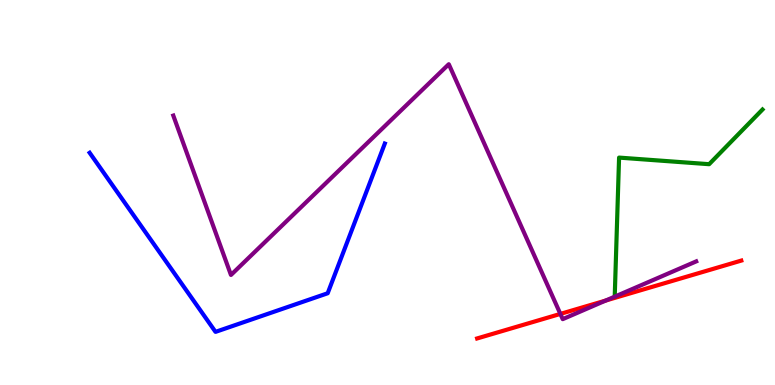[{'lines': ['blue', 'red'], 'intersections': []}, {'lines': ['green', 'red'], 'intersections': []}, {'lines': ['purple', 'red'], 'intersections': [{'x': 7.23, 'y': 1.85}, {'x': 7.82, 'y': 2.19}]}, {'lines': ['blue', 'green'], 'intersections': []}, {'lines': ['blue', 'purple'], 'intersections': []}, {'lines': ['green', 'purple'], 'intersections': []}]